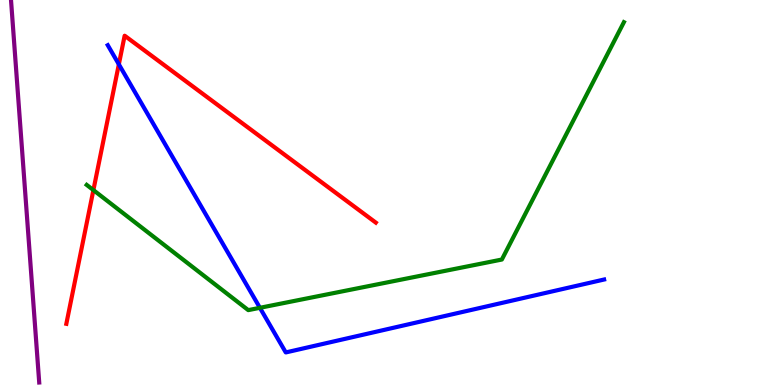[{'lines': ['blue', 'red'], 'intersections': [{'x': 1.53, 'y': 8.33}]}, {'lines': ['green', 'red'], 'intersections': [{'x': 1.21, 'y': 5.06}]}, {'lines': ['purple', 'red'], 'intersections': []}, {'lines': ['blue', 'green'], 'intersections': [{'x': 3.35, 'y': 2.01}]}, {'lines': ['blue', 'purple'], 'intersections': []}, {'lines': ['green', 'purple'], 'intersections': []}]